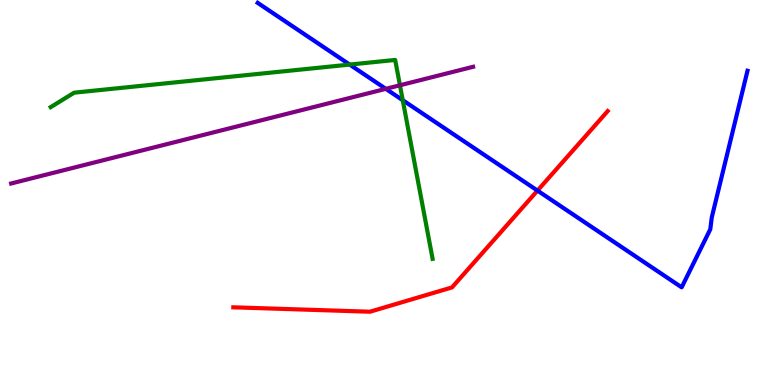[{'lines': ['blue', 'red'], 'intersections': [{'x': 6.94, 'y': 5.05}]}, {'lines': ['green', 'red'], 'intersections': []}, {'lines': ['purple', 'red'], 'intersections': []}, {'lines': ['blue', 'green'], 'intersections': [{'x': 4.51, 'y': 8.32}, {'x': 5.2, 'y': 7.4}]}, {'lines': ['blue', 'purple'], 'intersections': [{'x': 4.98, 'y': 7.69}]}, {'lines': ['green', 'purple'], 'intersections': [{'x': 5.16, 'y': 7.79}]}]